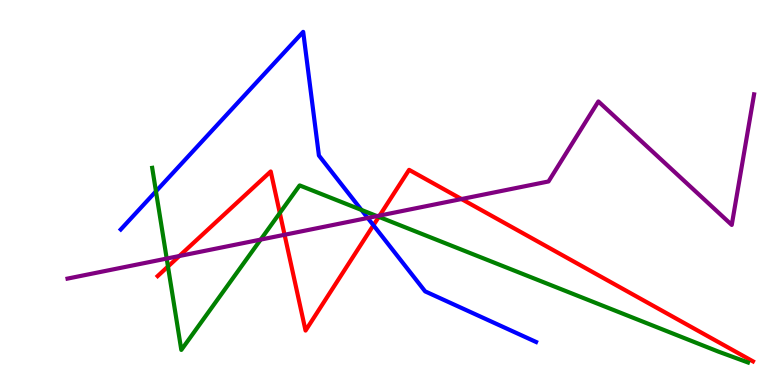[{'lines': ['blue', 'red'], 'intersections': [{'x': 4.82, 'y': 4.15}]}, {'lines': ['green', 'red'], 'intersections': [{'x': 2.17, 'y': 3.08}, {'x': 3.61, 'y': 4.47}, {'x': 4.89, 'y': 4.37}]}, {'lines': ['purple', 'red'], 'intersections': [{'x': 2.31, 'y': 3.35}, {'x': 3.67, 'y': 3.9}, {'x': 4.9, 'y': 4.4}, {'x': 5.95, 'y': 4.83}]}, {'lines': ['blue', 'green'], 'intersections': [{'x': 2.01, 'y': 5.03}, {'x': 4.66, 'y': 4.55}]}, {'lines': ['blue', 'purple'], 'intersections': [{'x': 4.75, 'y': 4.34}]}, {'lines': ['green', 'purple'], 'intersections': [{'x': 2.15, 'y': 3.28}, {'x': 3.36, 'y': 3.78}, {'x': 4.86, 'y': 4.39}]}]